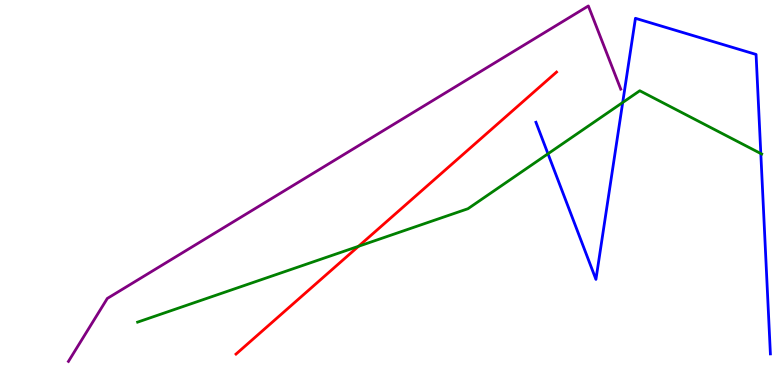[{'lines': ['blue', 'red'], 'intersections': []}, {'lines': ['green', 'red'], 'intersections': [{'x': 4.63, 'y': 3.6}]}, {'lines': ['purple', 'red'], 'intersections': []}, {'lines': ['blue', 'green'], 'intersections': [{'x': 7.07, 'y': 6.01}, {'x': 8.03, 'y': 7.34}, {'x': 9.82, 'y': 6.01}]}, {'lines': ['blue', 'purple'], 'intersections': []}, {'lines': ['green', 'purple'], 'intersections': []}]